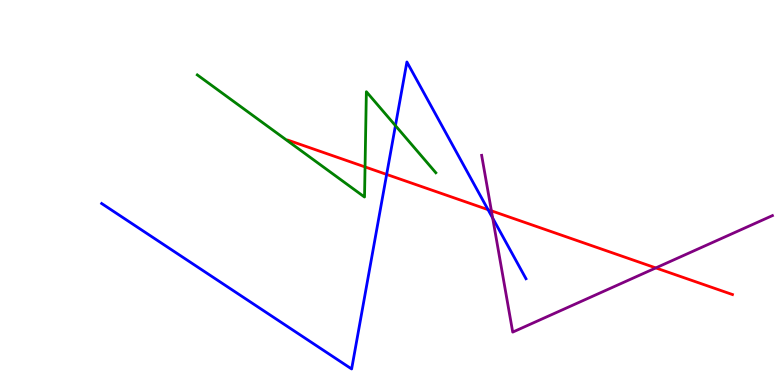[{'lines': ['blue', 'red'], 'intersections': [{'x': 4.99, 'y': 5.47}, {'x': 6.3, 'y': 4.55}]}, {'lines': ['green', 'red'], 'intersections': [{'x': 4.71, 'y': 5.66}]}, {'lines': ['purple', 'red'], 'intersections': [{'x': 6.34, 'y': 4.52}, {'x': 8.46, 'y': 3.04}]}, {'lines': ['blue', 'green'], 'intersections': [{'x': 5.1, 'y': 6.74}]}, {'lines': ['blue', 'purple'], 'intersections': [{'x': 6.36, 'y': 4.33}]}, {'lines': ['green', 'purple'], 'intersections': []}]